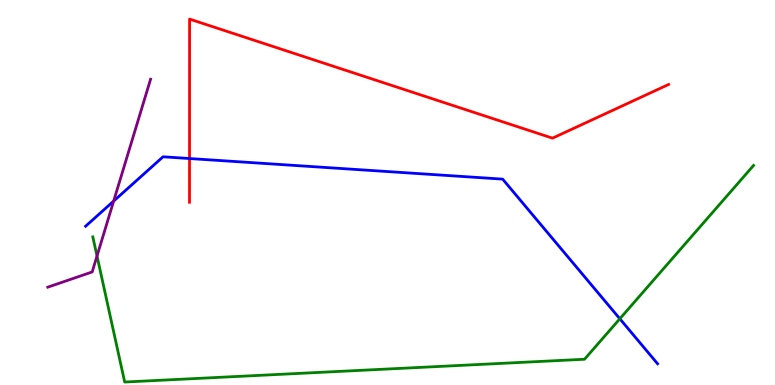[{'lines': ['blue', 'red'], 'intersections': [{'x': 2.45, 'y': 5.88}]}, {'lines': ['green', 'red'], 'intersections': []}, {'lines': ['purple', 'red'], 'intersections': []}, {'lines': ['blue', 'green'], 'intersections': [{'x': 8.0, 'y': 1.72}]}, {'lines': ['blue', 'purple'], 'intersections': [{'x': 1.47, 'y': 4.78}]}, {'lines': ['green', 'purple'], 'intersections': [{'x': 1.25, 'y': 3.35}]}]